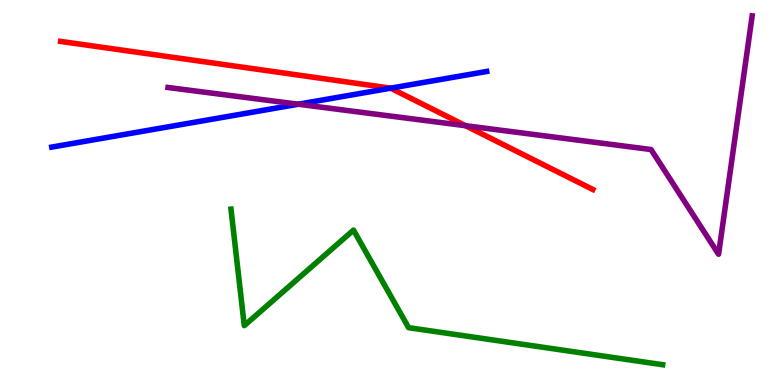[{'lines': ['blue', 'red'], 'intersections': [{'x': 5.04, 'y': 7.71}]}, {'lines': ['green', 'red'], 'intersections': []}, {'lines': ['purple', 'red'], 'intersections': [{'x': 6.01, 'y': 6.73}]}, {'lines': ['blue', 'green'], 'intersections': []}, {'lines': ['blue', 'purple'], 'intersections': [{'x': 3.85, 'y': 7.29}]}, {'lines': ['green', 'purple'], 'intersections': []}]